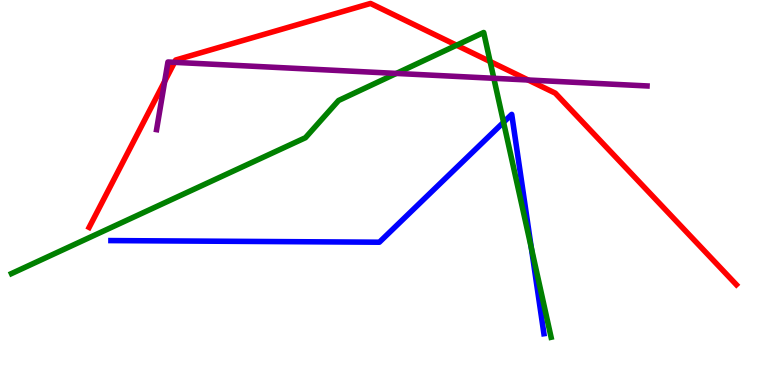[{'lines': ['blue', 'red'], 'intersections': []}, {'lines': ['green', 'red'], 'intersections': [{'x': 5.89, 'y': 8.83}, {'x': 6.32, 'y': 8.4}]}, {'lines': ['purple', 'red'], 'intersections': [{'x': 2.13, 'y': 7.89}, {'x': 2.25, 'y': 8.38}, {'x': 6.82, 'y': 7.92}]}, {'lines': ['blue', 'green'], 'intersections': [{'x': 6.5, 'y': 6.82}, {'x': 6.86, 'y': 3.56}]}, {'lines': ['blue', 'purple'], 'intersections': []}, {'lines': ['green', 'purple'], 'intersections': [{'x': 5.11, 'y': 8.09}, {'x': 6.37, 'y': 7.97}]}]